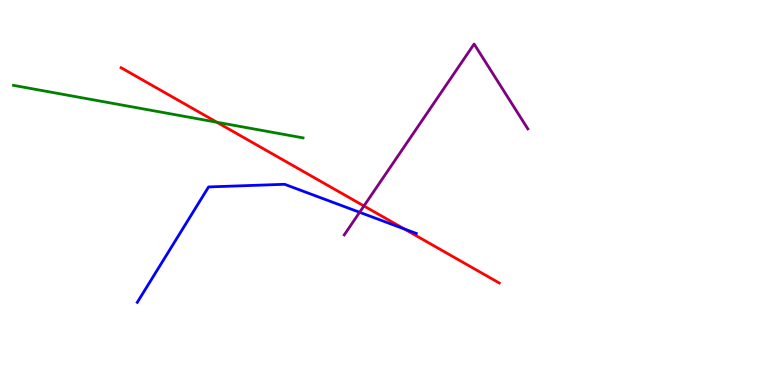[{'lines': ['blue', 'red'], 'intersections': [{'x': 5.22, 'y': 4.05}]}, {'lines': ['green', 'red'], 'intersections': [{'x': 2.8, 'y': 6.82}]}, {'lines': ['purple', 'red'], 'intersections': [{'x': 4.7, 'y': 4.65}]}, {'lines': ['blue', 'green'], 'intersections': []}, {'lines': ['blue', 'purple'], 'intersections': [{'x': 4.64, 'y': 4.49}]}, {'lines': ['green', 'purple'], 'intersections': []}]